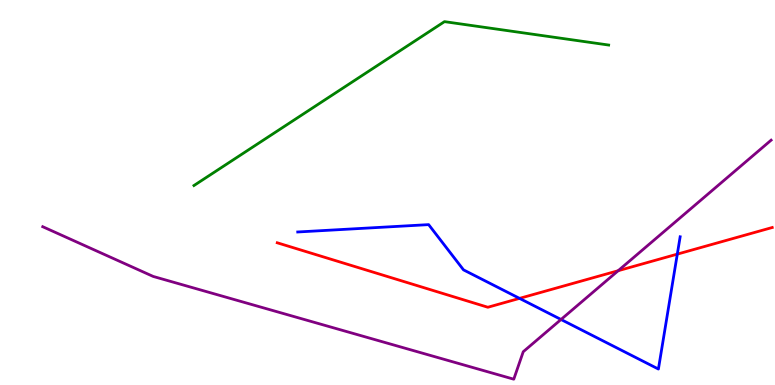[{'lines': ['blue', 'red'], 'intersections': [{'x': 6.7, 'y': 2.25}, {'x': 8.74, 'y': 3.4}]}, {'lines': ['green', 'red'], 'intersections': []}, {'lines': ['purple', 'red'], 'intersections': [{'x': 7.98, 'y': 2.97}]}, {'lines': ['blue', 'green'], 'intersections': []}, {'lines': ['blue', 'purple'], 'intersections': [{'x': 7.24, 'y': 1.7}]}, {'lines': ['green', 'purple'], 'intersections': []}]